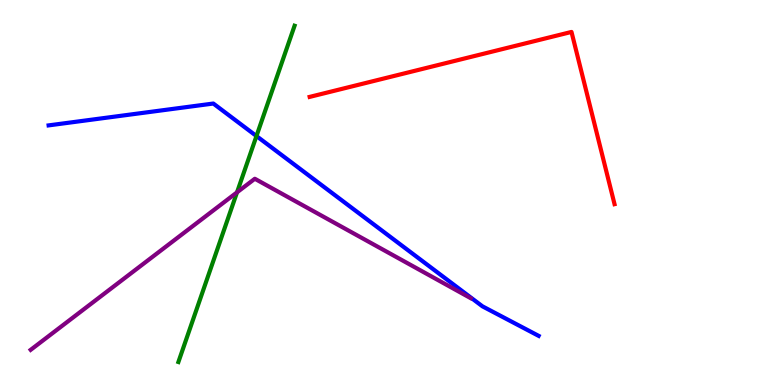[{'lines': ['blue', 'red'], 'intersections': []}, {'lines': ['green', 'red'], 'intersections': []}, {'lines': ['purple', 'red'], 'intersections': []}, {'lines': ['blue', 'green'], 'intersections': [{'x': 3.31, 'y': 6.47}]}, {'lines': ['blue', 'purple'], 'intersections': []}, {'lines': ['green', 'purple'], 'intersections': [{'x': 3.06, 'y': 5.0}]}]